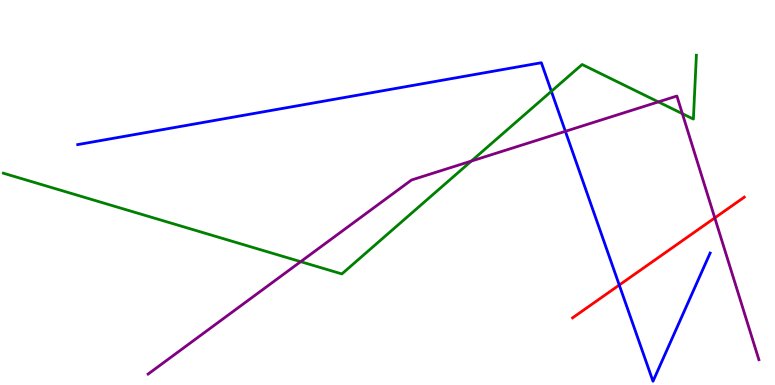[{'lines': ['blue', 'red'], 'intersections': [{'x': 7.99, 'y': 2.6}]}, {'lines': ['green', 'red'], 'intersections': []}, {'lines': ['purple', 'red'], 'intersections': [{'x': 9.22, 'y': 4.34}]}, {'lines': ['blue', 'green'], 'intersections': [{'x': 7.11, 'y': 7.63}]}, {'lines': ['blue', 'purple'], 'intersections': [{'x': 7.3, 'y': 6.59}]}, {'lines': ['green', 'purple'], 'intersections': [{'x': 3.88, 'y': 3.2}, {'x': 6.08, 'y': 5.82}, {'x': 8.49, 'y': 7.35}, {'x': 8.8, 'y': 7.05}]}]